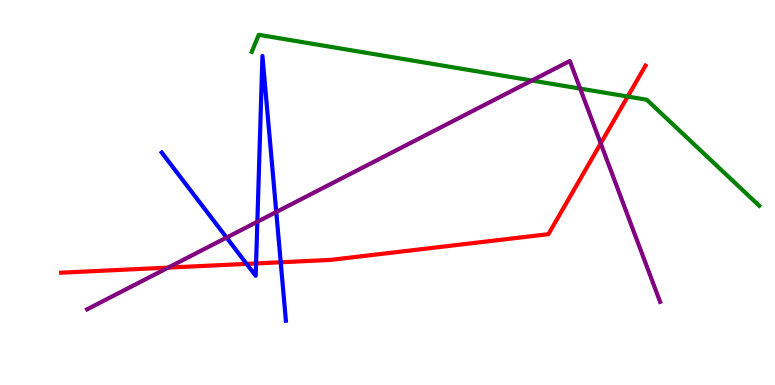[{'lines': ['blue', 'red'], 'intersections': [{'x': 3.18, 'y': 3.15}, {'x': 3.3, 'y': 3.16}, {'x': 3.62, 'y': 3.19}]}, {'lines': ['green', 'red'], 'intersections': [{'x': 8.1, 'y': 7.49}]}, {'lines': ['purple', 'red'], 'intersections': [{'x': 2.17, 'y': 3.05}, {'x': 7.75, 'y': 6.28}]}, {'lines': ['blue', 'green'], 'intersections': []}, {'lines': ['blue', 'purple'], 'intersections': [{'x': 2.92, 'y': 3.83}, {'x': 3.32, 'y': 4.24}, {'x': 3.56, 'y': 4.49}]}, {'lines': ['green', 'purple'], 'intersections': [{'x': 6.86, 'y': 7.91}, {'x': 7.49, 'y': 7.7}]}]